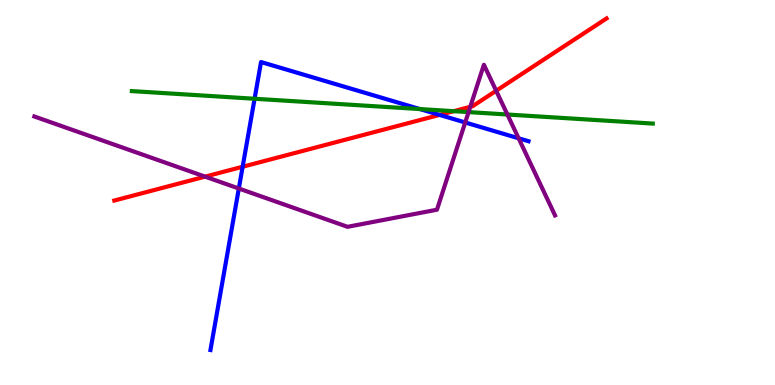[{'lines': ['blue', 'red'], 'intersections': [{'x': 3.13, 'y': 5.67}, {'x': 5.67, 'y': 7.02}]}, {'lines': ['green', 'red'], 'intersections': [{'x': 5.85, 'y': 7.11}]}, {'lines': ['purple', 'red'], 'intersections': [{'x': 2.65, 'y': 5.41}, {'x': 6.07, 'y': 7.23}, {'x': 6.4, 'y': 7.64}]}, {'lines': ['blue', 'green'], 'intersections': [{'x': 3.29, 'y': 7.43}, {'x': 5.42, 'y': 7.17}]}, {'lines': ['blue', 'purple'], 'intersections': [{'x': 3.08, 'y': 5.1}, {'x': 6.0, 'y': 6.82}, {'x': 6.69, 'y': 6.41}]}, {'lines': ['green', 'purple'], 'intersections': [{'x': 6.05, 'y': 7.09}, {'x': 6.55, 'y': 7.03}]}]